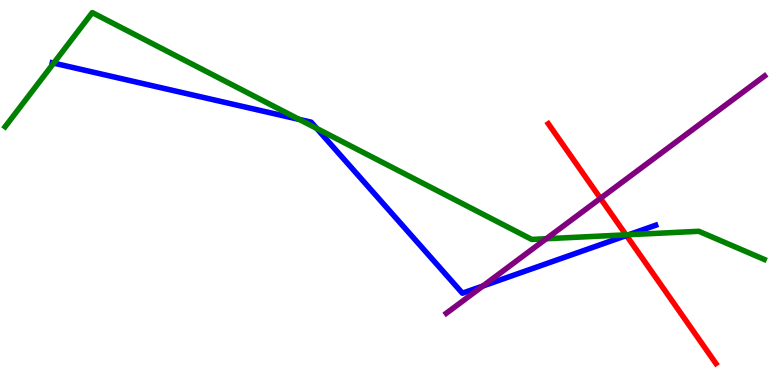[{'lines': ['blue', 'red'], 'intersections': [{'x': 8.08, 'y': 3.88}]}, {'lines': ['green', 'red'], 'intersections': [{'x': 8.08, 'y': 3.9}]}, {'lines': ['purple', 'red'], 'intersections': [{'x': 7.75, 'y': 4.85}]}, {'lines': ['blue', 'green'], 'intersections': [{'x': 0.693, 'y': 8.36}, {'x': 3.86, 'y': 6.9}, {'x': 4.09, 'y': 6.66}, {'x': 8.11, 'y': 3.9}]}, {'lines': ['blue', 'purple'], 'intersections': [{'x': 6.23, 'y': 2.57}]}, {'lines': ['green', 'purple'], 'intersections': [{'x': 7.05, 'y': 3.8}]}]